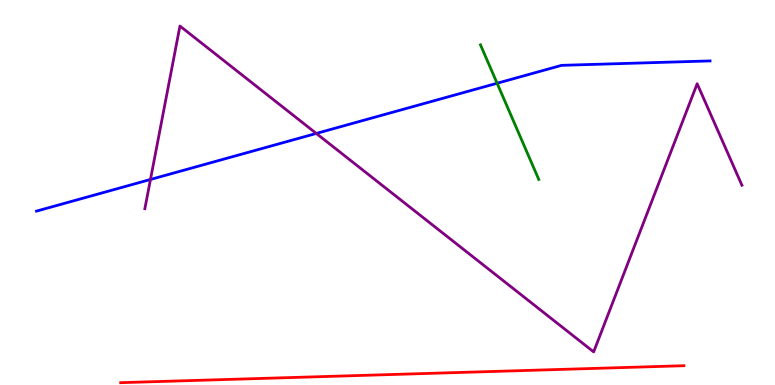[{'lines': ['blue', 'red'], 'intersections': []}, {'lines': ['green', 'red'], 'intersections': []}, {'lines': ['purple', 'red'], 'intersections': []}, {'lines': ['blue', 'green'], 'intersections': [{'x': 6.41, 'y': 7.84}]}, {'lines': ['blue', 'purple'], 'intersections': [{'x': 1.94, 'y': 5.34}, {'x': 4.08, 'y': 6.53}]}, {'lines': ['green', 'purple'], 'intersections': []}]